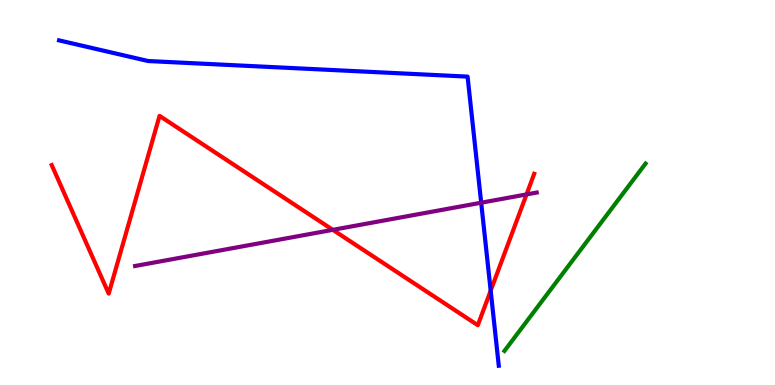[{'lines': ['blue', 'red'], 'intersections': [{'x': 6.33, 'y': 2.45}]}, {'lines': ['green', 'red'], 'intersections': []}, {'lines': ['purple', 'red'], 'intersections': [{'x': 4.29, 'y': 4.03}, {'x': 6.79, 'y': 4.95}]}, {'lines': ['blue', 'green'], 'intersections': []}, {'lines': ['blue', 'purple'], 'intersections': [{'x': 6.21, 'y': 4.73}]}, {'lines': ['green', 'purple'], 'intersections': []}]